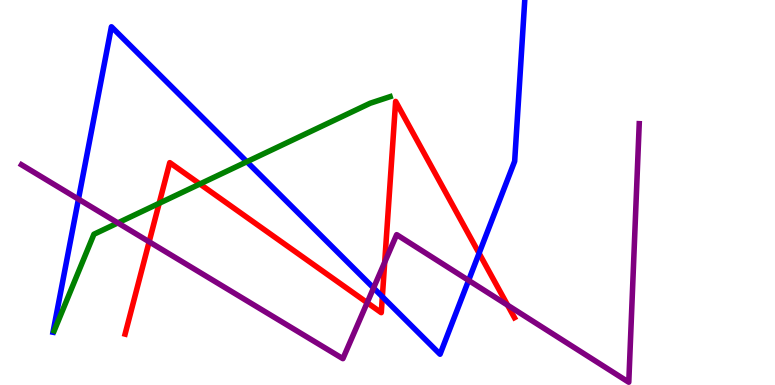[{'lines': ['blue', 'red'], 'intersections': [{'x': 4.93, 'y': 2.29}, {'x': 6.18, 'y': 3.42}]}, {'lines': ['green', 'red'], 'intersections': [{'x': 2.05, 'y': 4.72}, {'x': 2.58, 'y': 5.22}]}, {'lines': ['purple', 'red'], 'intersections': [{'x': 1.92, 'y': 3.72}, {'x': 4.74, 'y': 2.14}, {'x': 4.96, 'y': 3.19}, {'x': 6.55, 'y': 2.07}]}, {'lines': ['blue', 'green'], 'intersections': [{'x': 3.19, 'y': 5.8}]}, {'lines': ['blue', 'purple'], 'intersections': [{'x': 1.01, 'y': 4.83}, {'x': 4.82, 'y': 2.52}, {'x': 6.05, 'y': 2.72}]}, {'lines': ['green', 'purple'], 'intersections': [{'x': 1.52, 'y': 4.21}]}]